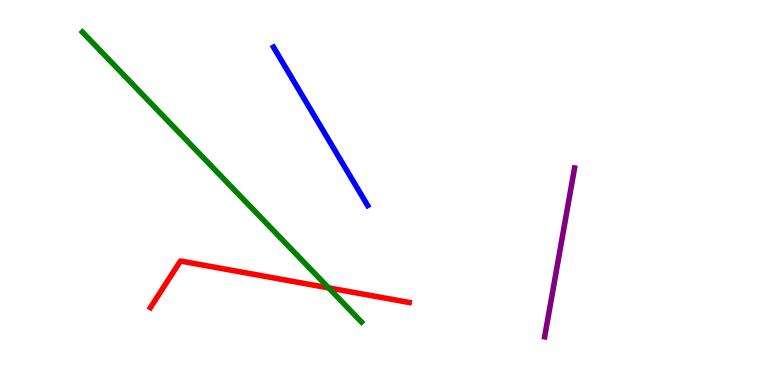[{'lines': ['blue', 'red'], 'intersections': []}, {'lines': ['green', 'red'], 'intersections': [{'x': 4.24, 'y': 2.52}]}, {'lines': ['purple', 'red'], 'intersections': []}, {'lines': ['blue', 'green'], 'intersections': []}, {'lines': ['blue', 'purple'], 'intersections': []}, {'lines': ['green', 'purple'], 'intersections': []}]